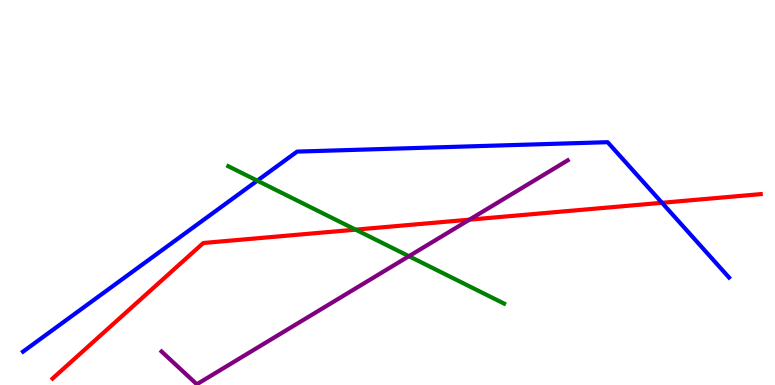[{'lines': ['blue', 'red'], 'intersections': [{'x': 8.54, 'y': 4.73}]}, {'lines': ['green', 'red'], 'intersections': [{'x': 4.59, 'y': 4.04}]}, {'lines': ['purple', 'red'], 'intersections': [{'x': 6.06, 'y': 4.29}]}, {'lines': ['blue', 'green'], 'intersections': [{'x': 3.32, 'y': 5.31}]}, {'lines': ['blue', 'purple'], 'intersections': []}, {'lines': ['green', 'purple'], 'intersections': [{'x': 5.28, 'y': 3.35}]}]